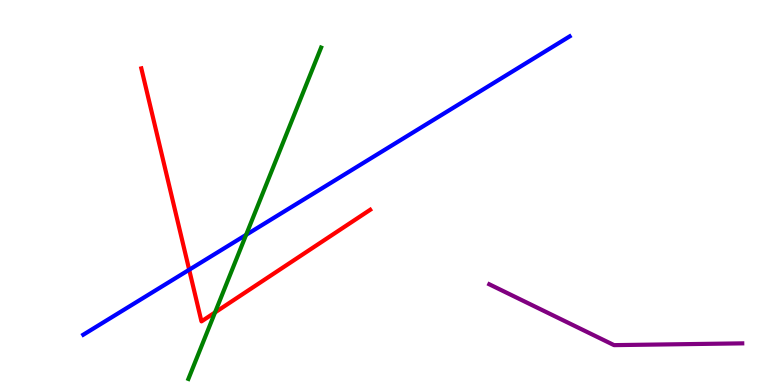[{'lines': ['blue', 'red'], 'intersections': [{'x': 2.44, 'y': 2.99}]}, {'lines': ['green', 'red'], 'intersections': [{'x': 2.77, 'y': 1.88}]}, {'lines': ['purple', 'red'], 'intersections': []}, {'lines': ['blue', 'green'], 'intersections': [{'x': 3.18, 'y': 3.9}]}, {'lines': ['blue', 'purple'], 'intersections': []}, {'lines': ['green', 'purple'], 'intersections': []}]